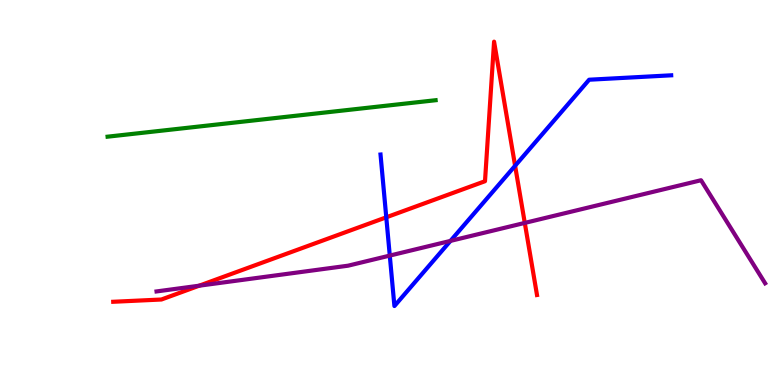[{'lines': ['blue', 'red'], 'intersections': [{'x': 4.98, 'y': 4.36}, {'x': 6.65, 'y': 5.69}]}, {'lines': ['green', 'red'], 'intersections': []}, {'lines': ['purple', 'red'], 'intersections': [{'x': 2.57, 'y': 2.58}, {'x': 6.77, 'y': 4.21}]}, {'lines': ['blue', 'green'], 'intersections': []}, {'lines': ['blue', 'purple'], 'intersections': [{'x': 5.03, 'y': 3.36}, {'x': 5.81, 'y': 3.74}]}, {'lines': ['green', 'purple'], 'intersections': []}]